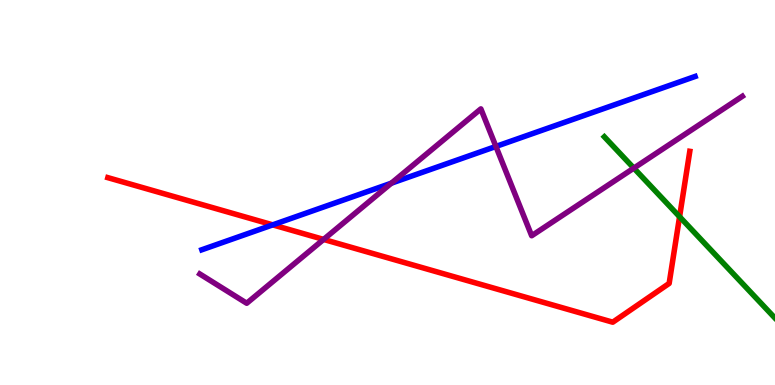[{'lines': ['blue', 'red'], 'intersections': [{'x': 3.52, 'y': 4.16}]}, {'lines': ['green', 'red'], 'intersections': [{'x': 8.77, 'y': 4.37}]}, {'lines': ['purple', 'red'], 'intersections': [{'x': 4.18, 'y': 3.78}]}, {'lines': ['blue', 'green'], 'intersections': []}, {'lines': ['blue', 'purple'], 'intersections': [{'x': 5.05, 'y': 5.24}, {'x': 6.4, 'y': 6.2}]}, {'lines': ['green', 'purple'], 'intersections': [{'x': 8.18, 'y': 5.63}]}]